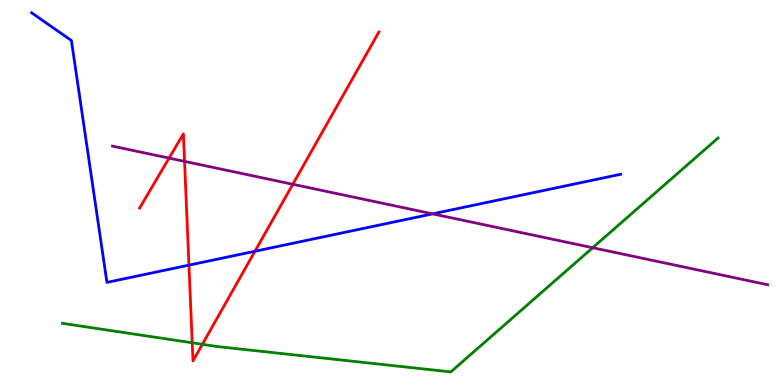[{'lines': ['blue', 'red'], 'intersections': [{'x': 2.44, 'y': 3.11}, {'x': 3.29, 'y': 3.47}]}, {'lines': ['green', 'red'], 'intersections': [{'x': 2.48, 'y': 1.1}, {'x': 2.61, 'y': 1.06}]}, {'lines': ['purple', 'red'], 'intersections': [{'x': 2.18, 'y': 5.89}, {'x': 2.38, 'y': 5.81}, {'x': 3.78, 'y': 5.21}]}, {'lines': ['blue', 'green'], 'intersections': []}, {'lines': ['blue', 'purple'], 'intersections': [{'x': 5.58, 'y': 4.45}]}, {'lines': ['green', 'purple'], 'intersections': [{'x': 7.65, 'y': 3.57}]}]